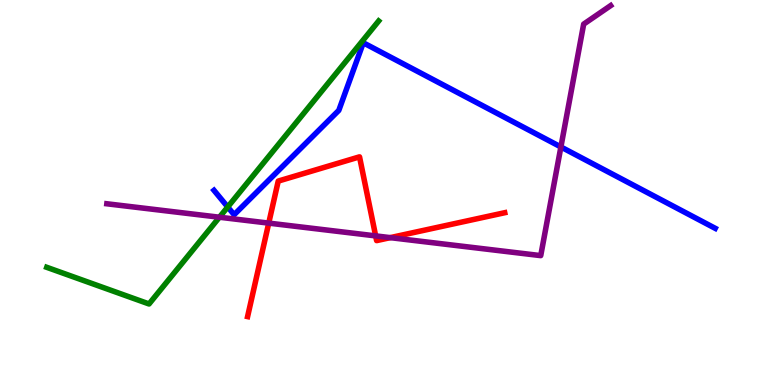[{'lines': ['blue', 'red'], 'intersections': []}, {'lines': ['green', 'red'], 'intersections': []}, {'lines': ['purple', 'red'], 'intersections': [{'x': 3.47, 'y': 4.2}, {'x': 4.85, 'y': 3.87}, {'x': 5.04, 'y': 3.83}]}, {'lines': ['blue', 'green'], 'intersections': [{'x': 2.94, 'y': 4.62}]}, {'lines': ['blue', 'purple'], 'intersections': [{'x': 7.24, 'y': 6.18}]}, {'lines': ['green', 'purple'], 'intersections': [{'x': 2.83, 'y': 4.36}]}]